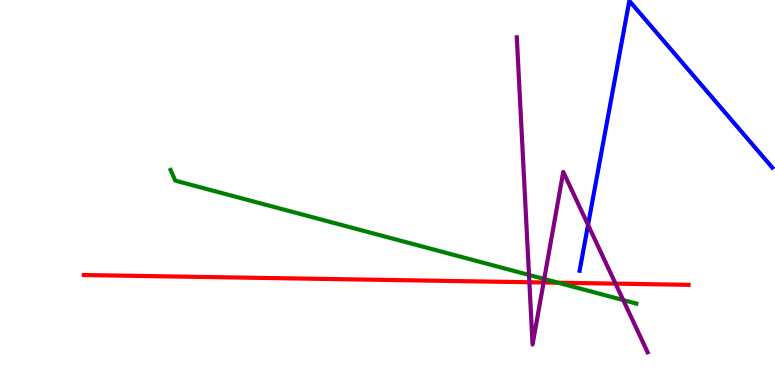[{'lines': ['blue', 'red'], 'intersections': []}, {'lines': ['green', 'red'], 'intersections': [{'x': 7.2, 'y': 2.66}]}, {'lines': ['purple', 'red'], 'intersections': [{'x': 6.83, 'y': 2.67}, {'x': 7.01, 'y': 2.66}, {'x': 7.94, 'y': 2.63}]}, {'lines': ['blue', 'green'], 'intersections': []}, {'lines': ['blue', 'purple'], 'intersections': [{'x': 7.59, 'y': 4.16}]}, {'lines': ['green', 'purple'], 'intersections': [{'x': 6.83, 'y': 2.86}, {'x': 7.02, 'y': 2.75}, {'x': 8.04, 'y': 2.21}]}]